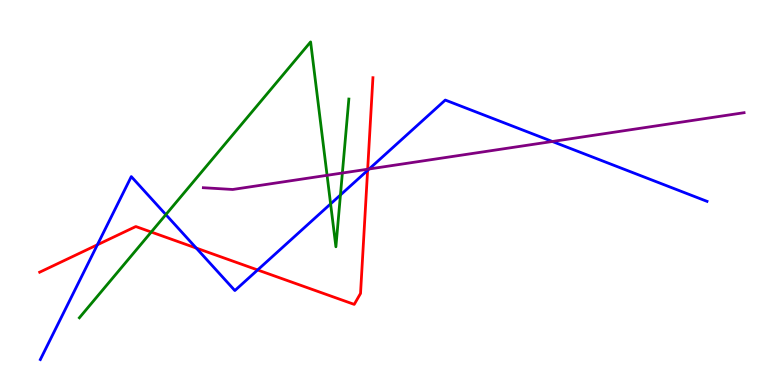[{'lines': ['blue', 'red'], 'intersections': [{'x': 1.26, 'y': 3.64}, {'x': 2.53, 'y': 3.56}, {'x': 3.32, 'y': 2.99}, {'x': 4.74, 'y': 5.57}]}, {'lines': ['green', 'red'], 'intersections': [{'x': 1.95, 'y': 3.97}]}, {'lines': ['purple', 'red'], 'intersections': [{'x': 4.74, 'y': 5.6}]}, {'lines': ['blue', 'green'], 'intersections': [{'x': 2.14, 'y': 4.43}, {'x': 4.27, 'y': 4.7}, {'x': 4.39, 'y': 4.94}]}, {'lines': ['blue', 'purple'], 'intersections': [{'x': 4.76, 'y': 5.61}, {'x': 7.13, 'y': 6.32}]}, {'lines': ['green', 'purple'], 'intersections': [{'x': 4.22, 'y': 5.45}, {'x': 4.42, 'y': 5.51}]}]